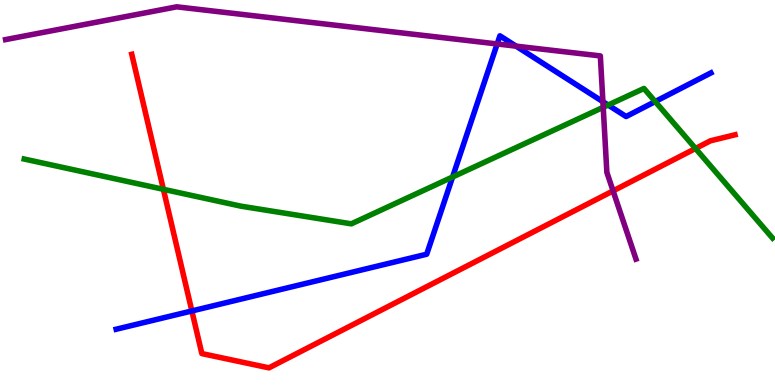[{'lines': ['blue', 'red'], 'intersections': [{'x': 2.48, 'y': 1.92}]}, {'lines': ['green', 'red'], 'intersections': [{'x': 2.11, 'y': 5.08}, {'x': 8.97, 'y': 6.14}]}, {'lines': ['purple', 'red'], 'intersections': [{'x': 7.91, 'y': 5.04}]}, {'lines': ['blue', 'green'], 'intersections': [{'x': 5.84, 'y': 5.4}, {'x': 7.85, 'y': 7.27}, {'x': 8.45, 'y': 7.36}]}, {'lines': ['blue', 'purple'], 'intersections': [{'x': 6.42, 'y': 8.86}, {'x': 6.66, 'y': 8.8}, {'x': 7.78, 'y': 7.36}]}, {'lines': ['green', 'purple'], 'intersections': [{'x': 7.78, 'y': 7.21}]}]